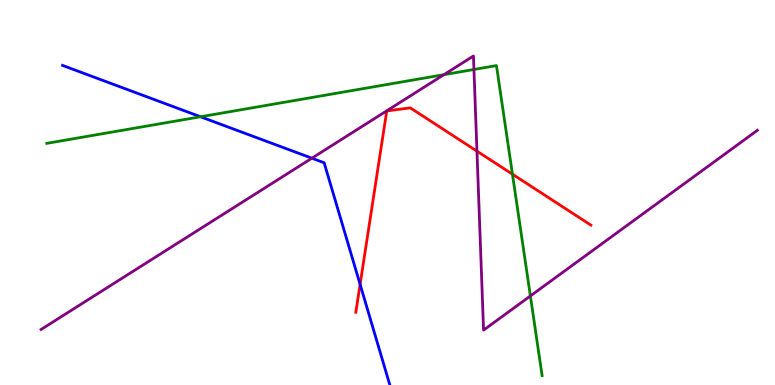[{'lines': ['blue', 'red'], 'intersections': [{'x': 4.65, 'y': 2.61}]}, {'lines': ['green', 'red'], 'intersections': [{'x': 6.61, 'y': 5.48}]}, {'lines': ['purple', 'red'], 'intersections': [{'x': 6.15, 'y': 6.07}]}, {'lines': ['blue', 'green'], 'intersections': [{'x': 2.59, 'y': 6.97}]}, {'lines': ['blue', 'purple'], 'intersections': [{'x': 4.02, 'y': 5.89}]}, {'lines': ['green', 'purple'], 'intersections': [{'x': 5.73, 'y': 8.06}, {'x': 6.12, 'y': 8.2}, {'x': 6.84, 'y': 2.31}]}]